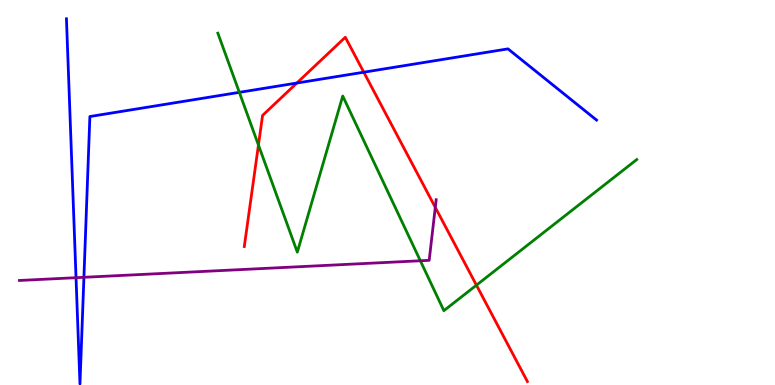[{'lines': ['blue', 'red'], 'intersections': [{'x': 3.83, 'y': 7.84}, {'x': 4.69, 'y': 8.12}]}, {'lines': ['green', 'red'], 'intersections': [{'x': 3.33, 'y': 6.23}, {'x': 6.15, 'y': 2.59}]}, {'lines': ['purple', 'red'], 'intersections': [{'x': 5.62, 'y': 4.61}]}, {'lines': ['blue', 'green'], 'intersections': [{'x': 3.09, 'y': 7.6}]}, {'lines': ['blue', 'purple'], 'intersections': [{'x': 0.981, 'y': 2.79}, {'x': 1.08, 'y': 2.8}]}, {'lines': ['green', 'purple'], 'intersections': [{'x': 5.42, 'y': 3.23}]}]